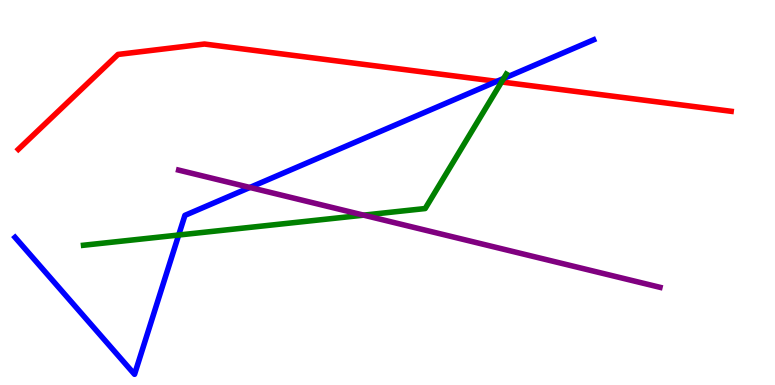[{'lines': ['blue', 'red'], 'intersections': [{'x': 6.41, 'y': 7.89}]}, {'lines': ['green', 'red'], 'intersections': [{'x': 6.47, 'y': 7.87}]}, {'lines': ['purple', 'red'], 'intersections': []}, {'lines': ['blue', 'green'], 'intersections': [{'x': 2.31, 'y': 3.9}, {'x': 6.5, 'y': 7.96}]}, {'lines': ['blue', 'purple'], 'intersections': [{'x': 3.22, 'y': 5.13}]}, {'lines': ['green', 'purple'], 'intersections': [{'x': 4.69, 'y': 4.41}]}]